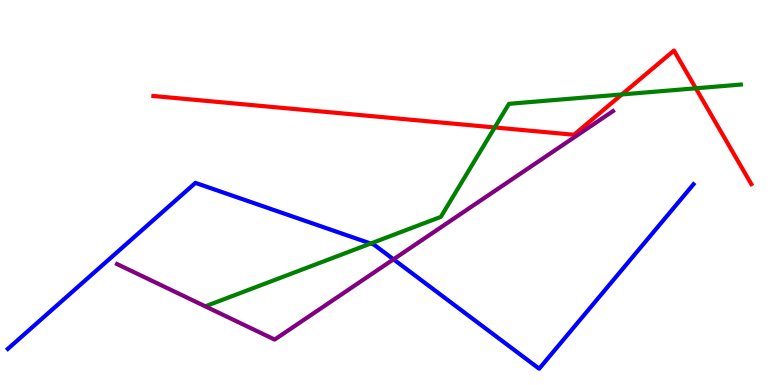[{'lines': ['blue', 'red'], 'intersections': []}, {'lines': ['green', 'red'], 'intersections': [{'x': 6.38, 'y': 6.69}, {'x': 8.02, 'y': 7.55}, {'x': 8.98, 'y': 7.71}]}, {'lines': ['purple', 'red'], 'intersections': []}, {'lines': ['blue', 'green'], 'intersections': [{'x': 4.78, 'y': 3.67}]}, {'lines': ['blue', 'purple'], 'intersections': [{'x': 5.08, 'y': 3.26}]}, {'lines': ['green', 'purple'], 'intersections': []}]